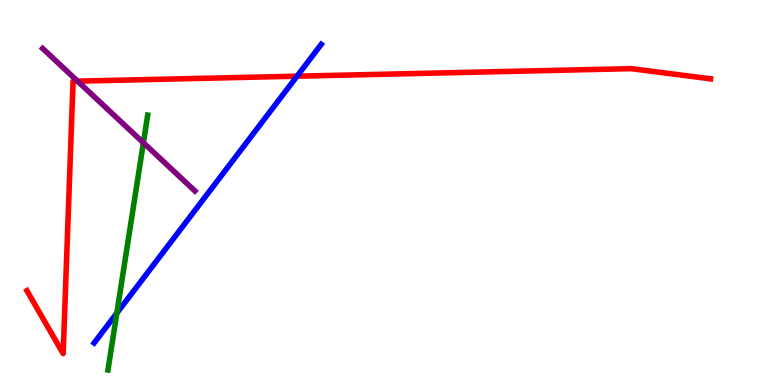[{'lines': ['blue', 'red'], 'intersections': [{'x': 3.83, 'y': 8.02}]}, {'lines': ['green', 'red'], 'intersections': []}, {'lines': ['purple', 'red'], 'intersections': [{'x': 1.0, 'y': 7.89}]}, {'lines': ['blue', 'green'], 'intersections': [{'x': 1.51, 'y': 1.87}]}, {'lines': ['blue', 'purple'], 'intersections': []}, {'lines': ['green', 'purple'], 'intersections': [{'x': 1.85, 'y': 6.29}]}]